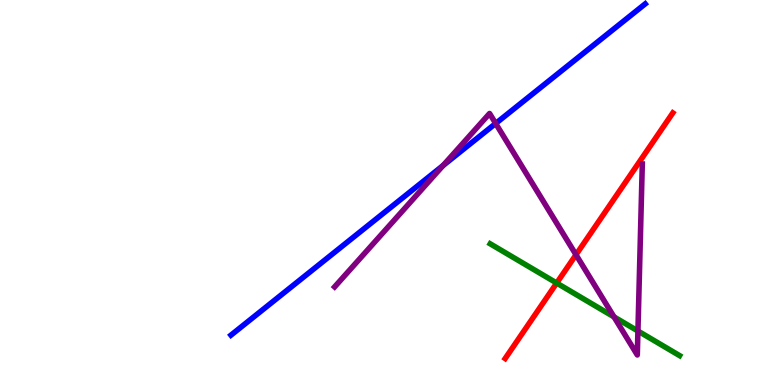[{'lines': ['blue', 'red'], 'intersections': []}, {'lines': ['green', 'red'], 'intersections': [{'x': 7.18, 'y': 2.65}]}, {'lines': ['purple', 'red'], 'intersections': [{'x': 7.43, 'y': 3.38}]}, {'lines': ['blue', 'green'], 'intersections': []}, {'lines': ['blue', 'purple'], 'intersections': [{'x': 5.72, 'y': 5.7}, {'x': 6.4, 'y': 6.79}]}, {'lines': ['green', 'purple'], 'intersections': [{'x': 7.92, 'y': 1.77}, {'x': 8.23, 'y': 1.4}]}]